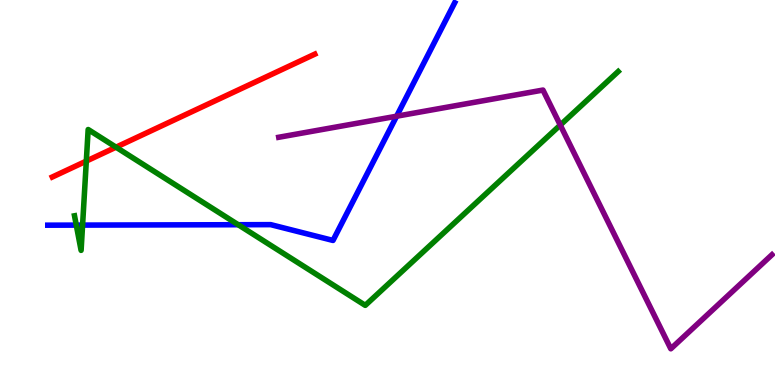[{'lines': ['blue', 'red'], 'intersections': []}, {'lines': ['green', 'red'], 'intersections': [{'x': 1.11, 'y': 5.82}, {'x': 1.5, 'y': 6.18}]}, {'lines': ['purple', 'red'], 'intersections': []}, {'lines': ['blue', 'green'], 'intersections': [{'x': 0.984, 'y': 4.15}, {'x': 1.07, 'y': 4.15}, {'x': 3.07, 'y': 4.16}]}, {'lines': ['blue', 'purple'], 'intersections': [{'x': 5.12, 'y': 6.98}]}, {'lines': ['green', 'purple'], 'intersections': [{'x': 7.23, 'y': 6.75}]}]